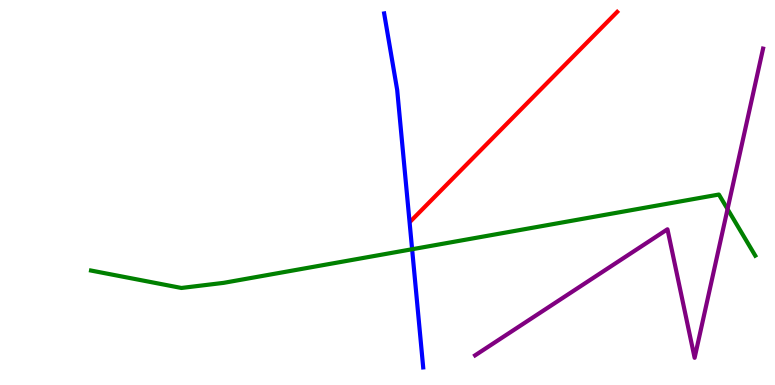[{'lines': ['blue', 'red'], 'intersections': []}, {'lines': ['green', 'red'], 'intersections': []}, {'lines': ['purple', 'red'], 'intersections': []}, {'lines': ['blue', 'green'], 'intersections': [{'x': 5.32, 'y': 3.53}]}, {'lines': ['blue', 'purple'], 'intersections': []}, {'lines': ['green', 'purple'], 'intersections': [{'x': 9.39, 'y': 4.57}]}]